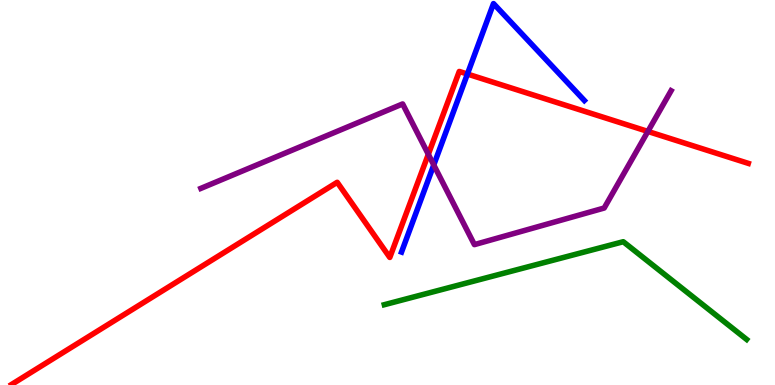[{'lines': ['blue', 'red'], 'intersections': [{'x': 6.03, 'y': 8.08}]}, {'lines': ['green', 'red'], 'intersections': []}, {'lines': ['purple', 'red'], 'intersections': [{'x': 5.53, 'y': 5.99}, {'x': 8.36, 'y': 6.59}]}, {'lines': ['blue', 'green'], 'intersections': []}, {'lines': ['blue', 'purple'], 'intersections': [{'x': 5.6, 'y': 5.72}]}, {'lines': ['green', 'purple'], 'intersections': []}]